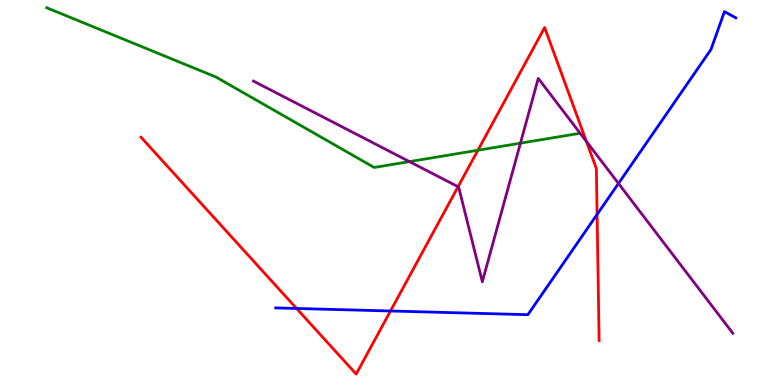[{'lines': ['blue', 'red'], 'intersections': [{'x': 3.83, 'y': 1.99}, {'x': 5.04, 'y': 1.92}, {'x': 7.7, 'y': 4.43}]}, {'lines': ['green', 'red'], 'intersections': [{'x': 6.17, 'y': 6.1}]}, {'lines': ['purple', 'red'], 'intersections': [{'x': 5.91, 'y': 5.15}, {'x': 7.57, 'y': 6.33}]}, {'lines': ['blue', 'green'], 'intersections': []}, {'lines': ['blue', 'purple'], 'intersections': [{'x': 7.98, 'y': 5.23}]}, {'lines': ['green', 'purple'], 'intersections': [{'x': 5.28, 'y': 5.8}, {'x': 6.72, 'y': 6.28}]}]